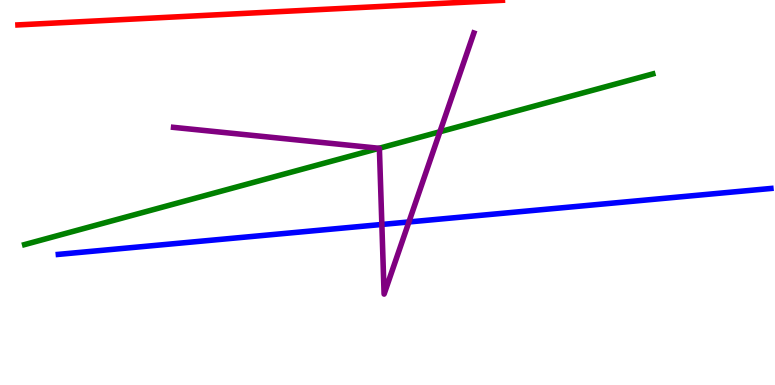[{'lines': ['blue', 'red'], 'intersections': []}, {'lines': ['green', 'red'], 'intersections': []}, {'lines': ['purple', 'red'], 'intersections': []}, {'lines': ['blue', 'green'], 'intersections': []}, {'lines': ['blue', 'purple'], 'intersections': [{'x': 4.93, 'y': 4.17}, {'x': 5.28, 'y': 4.23}]}, {'lines': ['green', 'purple'], 'intersections': [{'x': 4.89, 'y': 6.15}, {'x': 5.68, 'y': 6.58}]}]